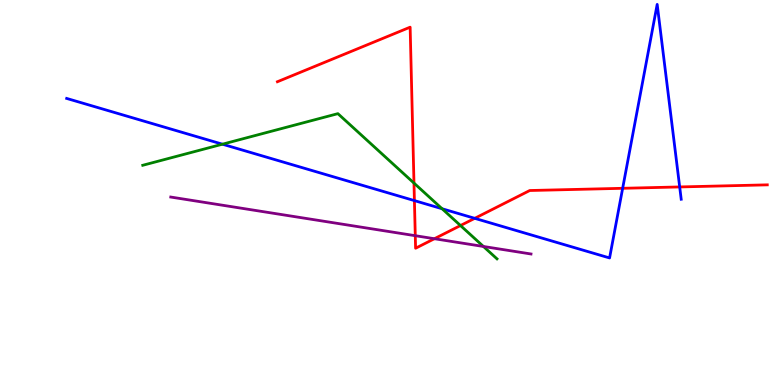[{'lines': ['blue', 'red'], 'intersections': [{'x': 5.35, 'y': 4.79}, {'x': 6.13, 'y': 4.33}, {'x': 8.03, 'y': 5.11}, {'x': 8.77, 'y': 5.14}]}, {'lines': ['green', 'red'], 'intersections': [{'x': 5.34, 'y': 5.24}, {'x': 5.94, 'y': 4.14}]}, {'lines': ['purple', 'red'], 'intersections': [{'x': 5.36, 'y': 3.88}, {'x': 5.61, 'y': 3.8}]}, {'lines': ['blue', 'green'], 'intersections': [{'x': 2.87, 'y': 6.25}, {'x': 5.7, 'y': 4.58}]}, {'lines': ['blue', 'purple'], 'intersections': []}, {'lines': ['green', 'purple'], 'intersections': [{'x': 6.24, 'y': 3.6}]}]